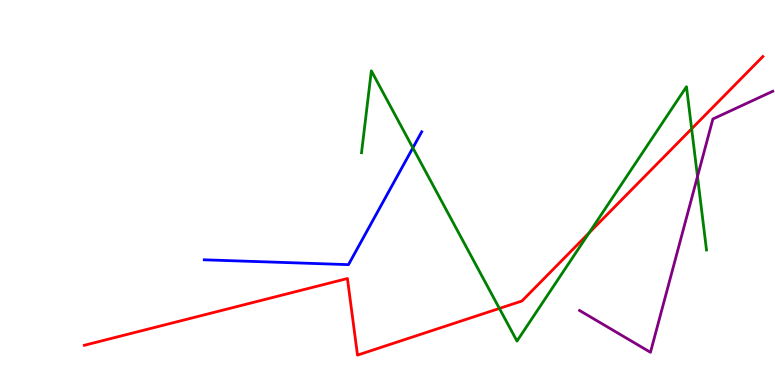[{'lines': ['blue', 'red'], 'intersections': []}, {'lines': ['green', 'red'], 'intersections': [{'x': 6.44, 'y': 1.99}, {'x': 7.6, 'y': 3.95}, {'x': 8.92, 'y': 6.65}]}, {'lines': ['purple', 'red'], 'intersections': []}, {'lines': ['blue', 'green'], 'intersections': [{'x': 5.33, 'y': 6.16}]}, {'lines': ['blue', 'purple'], 'intersections': []}, {'lines': ['green', 'purple'], 'intersections': [{'x': 9.0, 'y': 5.42}]}]